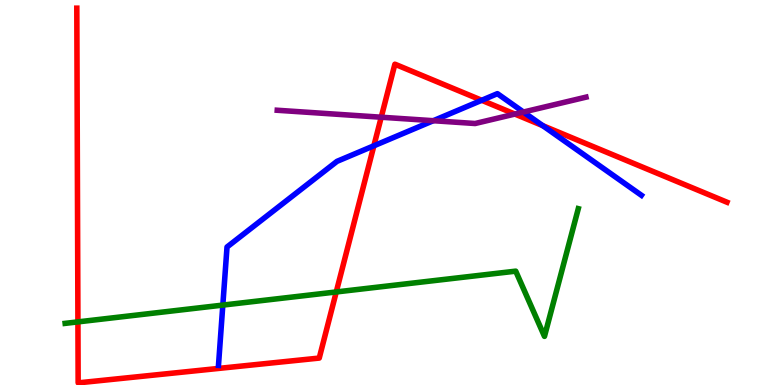[{'lines': ['blue', 'red'], 'intersections': [{'x': 4.82, 'y': 6.21}, {'x': 6.22, 'y': 7.4}, {'x': 7.0, 'y': 6.74}]}, {'lines': ['green', 'red'], 'intersections': [{'x': 1.01, 'y': 1.64}, {'x': 4.34, 'y': 2.42}]}, {'lines': ['purple', 'red'], 'intersections': [{'x': 4.92, 'y': 6.96}, {'x': 6.64, 'y': 7.04}]}, {'lines': ['blue', 'green'], 'intersections': [{'x': 2.88, 'y': 2.08}]}, {'lines': ['blue', 'purple'], 'intersections': [{'x': 5.59, 'y': 6.86}, {'x': 6.75, 'y': 7.09}]}, {'lines': ['green', 'purple'], 'intersections': []}]